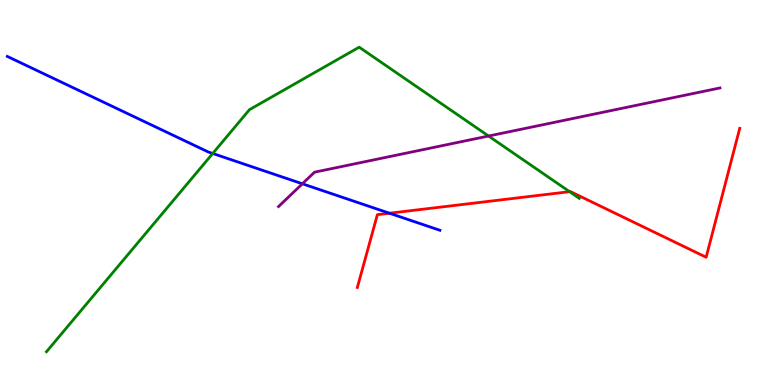[{'lines': ['blue', 'red'], 'intersections': [{'x': 5.03, 'y': 4.46}]}, {'lines': ['green', 'red'], 'intersections': [{'x': 7.35, 'y': 5.02}]}, {'lines': ['purple', 'red'], 'intersections': []}, {'lines': ['blue', 'green'], 'intersections': [{'x': 2.74, 'y': 6.01}]}, {'lines': ['blue', 'purple'], 'intersections': [{'x': 3.9, 'y': 5.23}]}, {'lines': ['green', 'purple'], 'intersections': [{'x': 6.3, 'y': 6.47}]}]